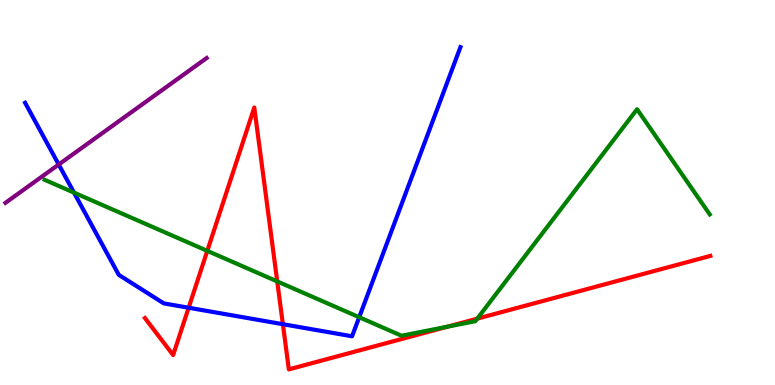[{'lines': ['blue', 'red'], 'intersections': [{'x': 2.43, 'y': 2.01}, {'x': 3.65, 'y': 1.58}]}, {'lines': ['green', 'red'], 'intersections': [{'x': 2.67, 'y': 3.48}, {'x': 3.58, 'y': 2.69}, {'x': 5.77, 'y': 1.51}, {'x': 6.16, 'y': 1.72}]}, {'lines': ['purple', 'red'], 'intersections': []}, {'lines': ['blue', 'green'], 'intersections': [{'x': 0.955, 'y': 5.0}, {'x': 4.63, 'y': 1.76}]}, {'lines': ['blue', 'purple'], 'intersections': [{'x': 0.757, 'y': 5.73}]}, {'lines': ['green', 'purple'], 'intersections': []}]